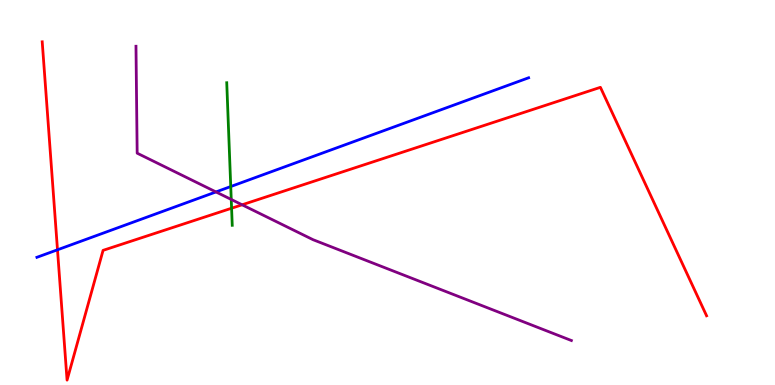[{'lines': ['blue', 'red'], 'intersections': [{'x': 0.742, 'y': 3.51}]}, {'lines': ['green', 'red'], 'intersections': [{'x': 2.99, 'y': 4.59}]}, {'lines': ['purple', 'red'], 'intersections': [{'x': 3.12, 'y': 4.68}]}, {'lines': ['blue', 'green'], 'intersections': [{'x': 2.98, 'y': 5.15}]}, {'lines': ['blue', 'purple'], 'intersections': [{'x': 2.79, 'y': 5.01}]}, {'lines': ['green', 'purple'], 'intersections': [{'x': 2.98, 'y': 4.82}]}]